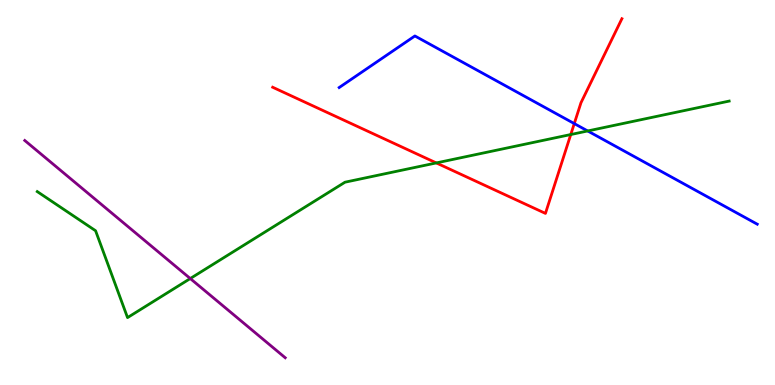[{'lines': ['blue', 'red'], 'intersections': [{'x': 7.41, 'y': 6.79}]}, {'lines': ['green', 'red'], 'intersections': [{'x': 5.63, 'y': 5.77}, {'x': 7.36, 'y': 6.51}]}, {'lines': ['purple', 'red'], 'intersections': []}, {'lines': ['blue', 'green'], 'intersections': [{'x': 7.58, 'y': 6.6}]}, {'lines': ['blue', 'purple'], 'intersections': []}, {'lines': ['green', 'purple'], 'intersections': [{'x': 2.46, 'y': 2.77}]}]